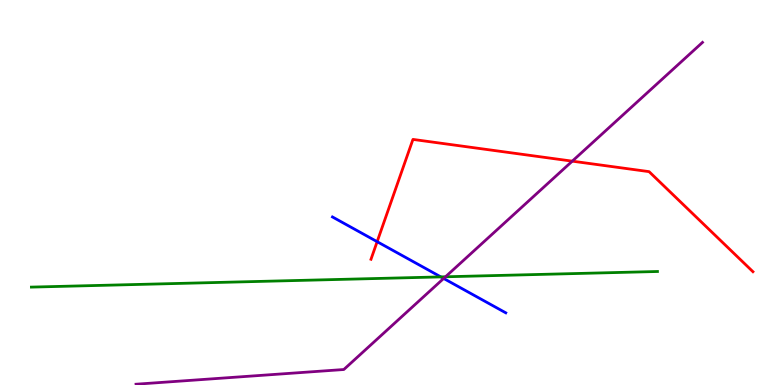[{'lines': ['blue', 'red'], 'intersections': [{'x': 4.87, 'y': 3.72}]}, {'lines': ['green', 'red'], 'intersections': []}, {'lines': ['purple', 'red'], 'intersections': [{'x': 7.38, 'y': 5.81}]}, {'lines': ['blue', 'green'], 'intersections': [{'x': 5.69, 'y': 2.81}]}, {'lines': ['blue', 'purple'], 'intersections': [{'x': 5.72, 'y': 2.77}]}, {'lines': ['green', 'purple'], 'intersections': [{'x': 5.75, 'y': 2.81}]}]